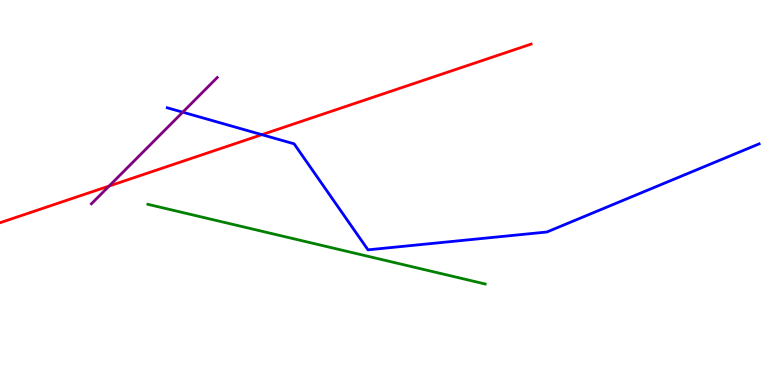[{'lines': ['blue', 'red'], 'intersections': [{'x': 3.38, 'y': 6.5}]}, {'lines': ['green', 'red'], 'intersections': []}, {'lines': ['purple', 'red'], 'intersections': [{'x': 1.41, 'y': 5.17}]}, {'lines': ['blue', 'green'], 'intersections': []}, {'lines': ['blue', 'purple'], 'intersections': [{'x': 2.36, 'y': 7.09}]}, {'lines': ['green', 'purple'], 'intersections': []}]